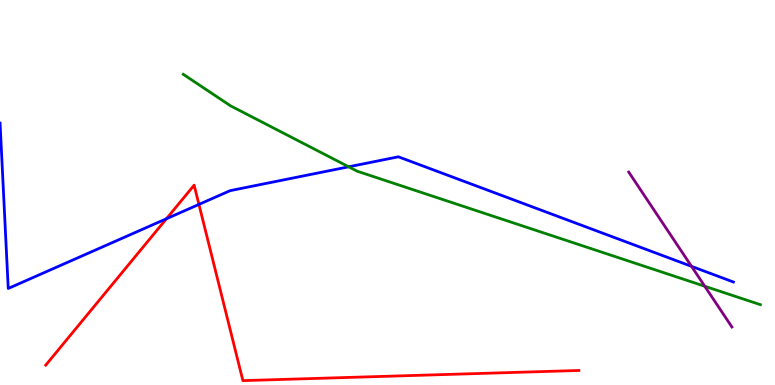[{'lines': ['blue', 'red'], 'intersections': [{'x': 2.15, 'y': 4.32}, {'x': 2.57, 'y': 4.69}]}, {'lines': ['green', 'red'], 'intersections': []}, {'lines': ['purple', 'red'], 'intersections': []}, {'lines': ['blue', 'green'], 'intersections': [{'x': 4.5, 'y': 5.67}]}, {'lines': ['blue', 'purple'], 'intersections': [{'x': 8.92, 'y': 3.08}]}, {'lines': ['green', 'purple'], 'intersections': [{'x': 9.09, 'y': 2.56}]}]